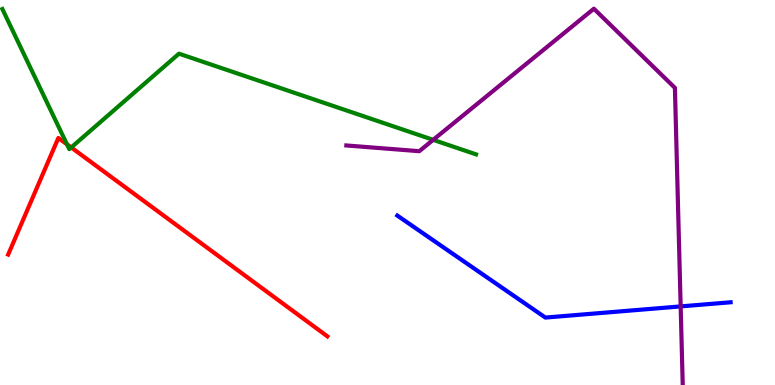[{'lines': ['blue', 'red'], 'intersections': []}, {'lines': ['green', 'red'], 'intersections': [{'x': 0.864, 'y': 6.25}, {'x': 0.919, 'y': 6.17}]}, {'lines': ['purple', 'red'], 'intersections': []}, {'lines': ['blue', 'green'], 'intersections': []}, {'lines': ['blue', 'purple'], 'intersections': [{'x': 8.78, 'y': 2.04}]}, {'lines': ['green', 'purple'], 'intersections': [{'x': 5.59, 'y': 6.37}]}]